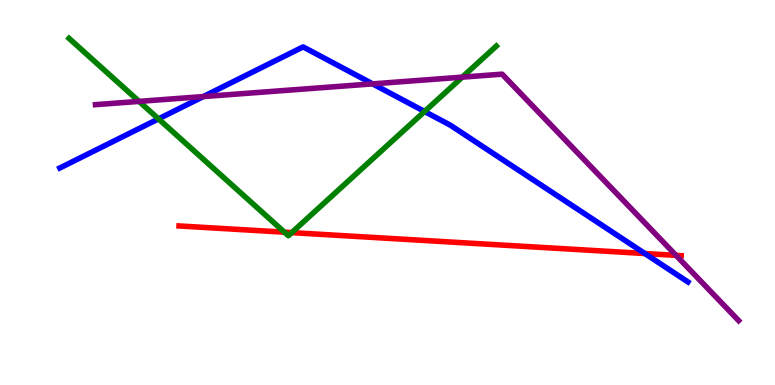[{'lines': ['blue', 'red'], 'intersections': [{'x': 8.32, 'y': 3.41}]}, {'lines': ['green', 'red'], 'intersections': [{'x': 3.67, 'y': 3.97}, {'x': 3.76, 'y': 3.96}]}, {'lines': ['purple', 'red'], 'intersections': [{'x': 8.72, 'y': 3.37}]}, {'lines': ['blue', 'green'], 'intersections': [{'x': 2.05, 'y': 6.91}, {'x': 5.48, 'y': 7.1}]}, {'lines': ['blue', 'purple'], 'intersections': [{'x': 2.62, 'y': 7.49}, {'x': 4.81, 'y': 7.82}]}, {'lines': ['green', 'purple'], 'intersections': [{'x': 1.79, 'y': 7.37}, {'x': 5.96, 'y': 8.0}]}]